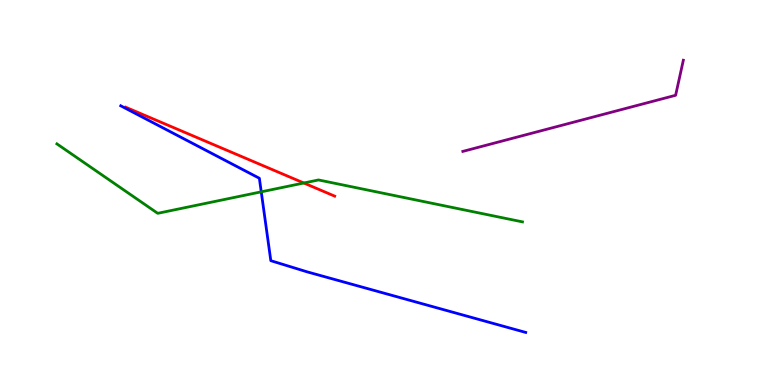[{'lines': ['blue', 'red'], 'intersections': []}, {'lines': ['green', 'red'], 'intersections': [{'x': 3.92, 'y': 5.25}]}, {'lines': ['purple', 'red'], 'intersections': []}, {'lines': ['blue', 'green'], 'intersections': [{'x': 3.37, 'y': 5.02}]}, {'lines': ['blue', 'purple'], 'intersections': []}, {'lines': ['green', 'purple'], 'intersections': []}]